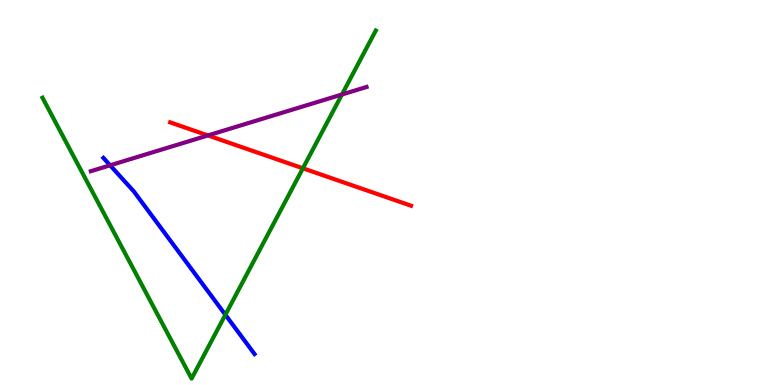[{'lines': ['blue', 'red'], 'intersections': []}, {'lines': ['green', 'red'], 'intersections': [{'x': 3.91, 'y': 5.63}]}, {'lines': ['purple', 'red'], 'intersections': [{'x': 2.68, 'y': 6.48}]}, {'lines': ['blue', 'green'], 'intersections': [{'x': 2.91, 'y': 1.82}]}, {'lines': ['blue', 'purple'], 'intersections': [{'x': 1.42, 'y': 5.71}]}, {'lines': ['green', 'purple'], 'intersections': [{'x': 4.41, 'y': 7.55}]}]